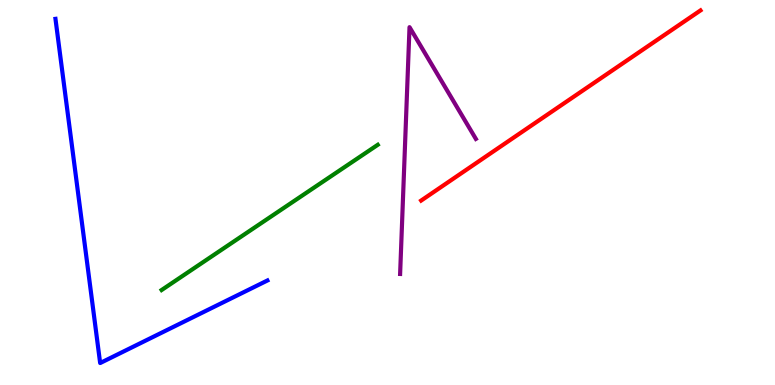[{'lines': ['blue', 'red'], 'intersections': []}, {'lines': ['green', 'red'], 'intersections': []}, {'lines': ['purple', 'red'], 'intersections': []}, {'lines': ['blue', 'green'], 'intersections': []}, {'lines': ['blue', 'purple'], 'intersections': []}, {'lines': ['green', 'purple'], 'intersections': []}]